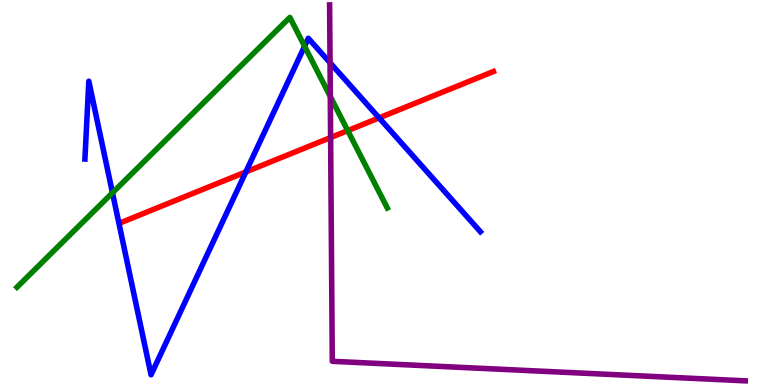[{'lines': ['blue', 'red'], 'intersections': [{'x': 3.17, 'y': 5.53}, {'x': 4.89, 'y': 6.94}]}, {'lines': ['green', 'red'], 'intersections': [{'x': 4.49, 'y': 6.61}]}, {'lines': ['purple', 'red'], 'intersections': [{'x': 4.27, 'y': 6.43}]}, {'lines': ['blue', 'green'], 'intersections': [{'x': 1.45, 'y': 4.99}, {'x': 3.93, 'y': 8.8}]}, {'lines': ['blue', 'purple'], 'intersections': [{'x': 4.26, 'y': 8.37}]}, {'lines': ['green', 'purple'], 'intersections': [{'x': 4.26, 'y': 7.49}]}]